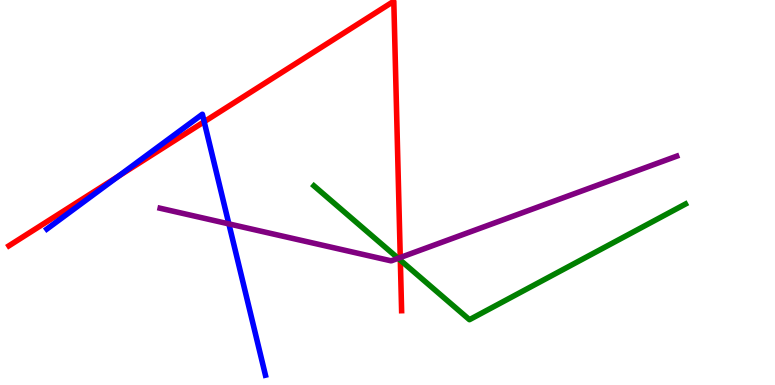[{'lines': ['blue', 'red'], 'intersections': [{'x': 1.53, 'y': 5.42}, {'x': 2.63, 'y': 6.84}]}, {'lines': ['green', 'red'], 'intersections': [{'x': 5.17, 'y': 3.24}]}, {'lines': ['purple', 'red'], 'intersections': [{'x': 5.16, 'y': 3.31}]}, {'lines': ['blue', 'green'], 'intersections': []}, {'lines': ['blue', 'purple'], 'intersections': [{'x': 2.95, 'y': 4.18}]}, {'lines': ['green', 'purple'], 'intersections': [{'x': 5.14, 'y': 3.29}]}]